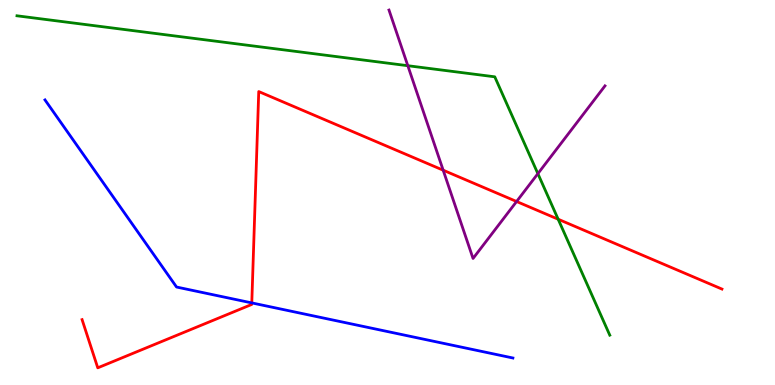[{'lines': ['blue', 'red'], 'intersections': [{'x': 3.25, 'y': 2.13}]}, {'lines': ['green', 'red'], 'intersections': [{'x': 7.2, 'y': 4.31}]}, {'lines': ['purple', 'red'], 'intersections': [{'x': 5.72, 'y': 5.58}, {'x': 6.67, 'y': 4.77}]}, {'lines': ['blue', 'green'], 'intersections': []}, {'lines': ['blue', 'purple'], 'intersections': []}, {'lines': ['green', 'purple'], 'intersections': [{'x': 5.26, 'y': 8.29}, {'x': 6.94, 'y': 5.49}]}]